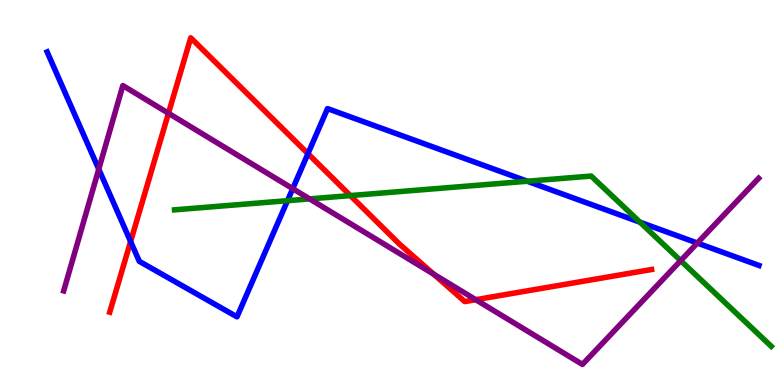[{'lines': ['blue', 'red'], 'intersections': [{'x': 1.69, 'y': 3.73}, {'x': 3.97, 'y': 6.01}]}, {'lines': ['green', 'red'], 'intersections': [{'x': 4.52, 'y': 4.92}]}, {'lines': ['purple', 'red'], 'intersections': [{'x': 2.17, 'y': 7.06}, {'x': 5.6, 'y': 2.88}, {'x': 6.14, 'y': 2.22}]}, {'lines': ['blue', 'green'], 'intersections': [{'x': 3.71, 'y': 4.79}, {'x': 6.8, 'y': 5.29}, {'x': 8.26, 'y': 4.23}]}, {'lines': ['blue', 'purple'], 'intersections': [{'x': 1.27, 'y': 5.61}, {'x': 3.78, 'y': 5.1}, {'x': 9.0, 'y': 3.69}]}, {'lines': ['green', 'purple'], 'intersections': [{'x': 3.99, 'y': 4.83}, {'x': 8.78, 'y': 3.23}]}]